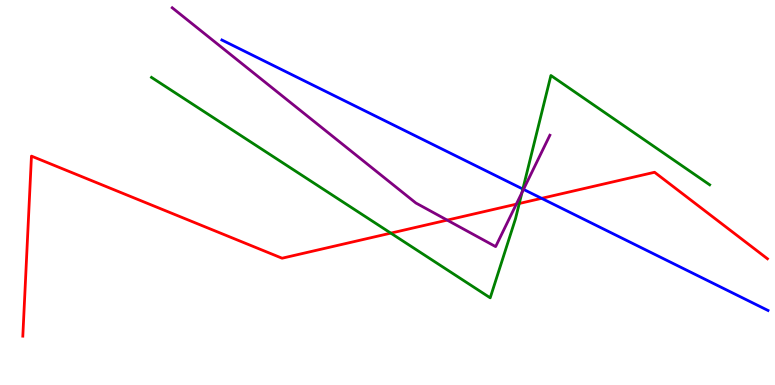[{'lines': ['blue', 'red'], 'intersections': [{'x': 6.99, 'y': 4.85}]}, {'lines': ['green', 'red'], 'intersections': [{'x': 5.04, 'y': 3.94}, {'x': 6.7, 'y': 4.71}]}, {'lines': ['purple', 'red'], 'intersections': [{'x': 5.77, 'y': 4.28}, {'x': 6.66, 'y': 4.7}]}, {'lines': ['blue', 'green'], 'intersections': [{'x': 6.75, 'y': 5.09}]}, {'lines': ['blue', 'purple'], 'intersections': [{'x': 6.75, 'y': 5.08}]}, {'lines': ['green', 'purple'], 'intersections': [{'x': 6.74, 'y': 5.0}]}]